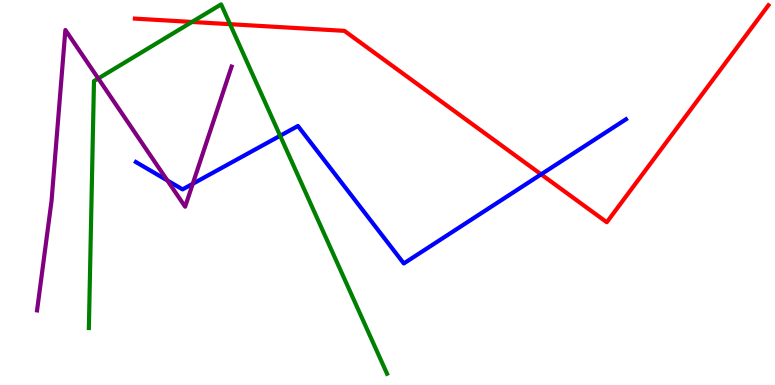[{'lines': ['blue', 'red'], 'intersections': [{'x': 6.98, 'y': 5.47}]}, {'lines': ['green', 'red'], 'intersections': [{'x': 2.48, 'y': 9.43}, {'x': 2.97, 'y': 9.37}]}, {'lines': ['purple', 'red'], 'intersections': []}, {'lines': ['blue', 'green'], 'intersections': [{'x': 3.61, 'y': 6.47}]}, {'lines': ['blue', 'purple'], 'intersections': [{'x': 2.16, 'y': 5.31}, {'x': 2.49, 'y': 5.23}]}, {'lines': ['green', 'purple'], 'intersections': [{'x': 1.27, 'y': 7.96}]}]